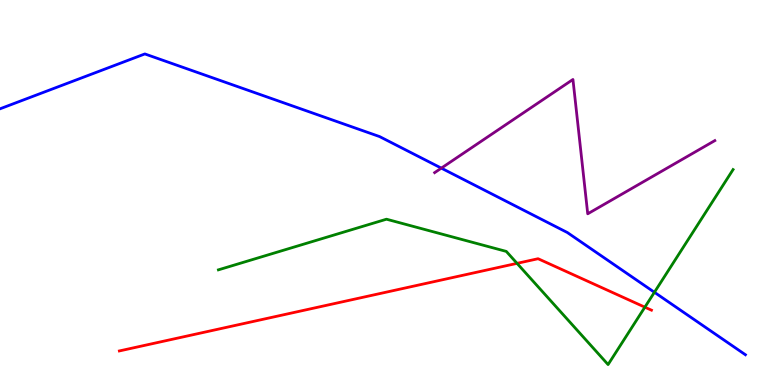[{'lines': ['blue', 'red'], 'intersections': []}, {'lines': ['green', 'red'], 'intersections': [{'x': 6.67, 'y': 3.16}, {'x': 8.32, 'y': 2.02}]}, {'lines': ['purple', 'red'], 'intersections': []}, {'lines': ['blue', 'green'], 'intersections': [{'x': 8.44, 'y': 2.41}]}, {'lines': ['blue', 'purple'], 'intersections': [{'x': 5.69, 'y': 5.63}]}, {'lines': ['green', 'purple'], 'intersections': []}]